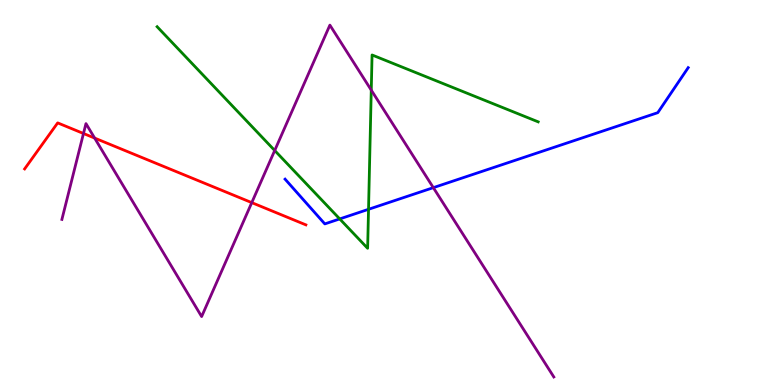[{'lines': ['blue', 'red'], 'intersections': []}, {'lines': ['green', 'red'], 'intersections': []}, {'lines': ['purple', 'red'], 'intersections': [{'x': 1.08, 'y': 6.53}, {'x': 1.22, 'y': 6.41}, {'x': 3.25, 'y': 4.74}]}, {'lines': ['blue', 'green'], 'intersections': [{'x': 4.38, 'y': 4.31}, {'x': 4.76, 'y': 4.56}]}, {'lines': ['blue', 'purple'], 'intersections': [{'x': 5.59, 'y': 5.13}]}, {'lines': ['green', 'purple'], 'intersections': [{'x': 3.54, 'y': 6.09}, {'x': 4.79, 'y': 7.66}]}]